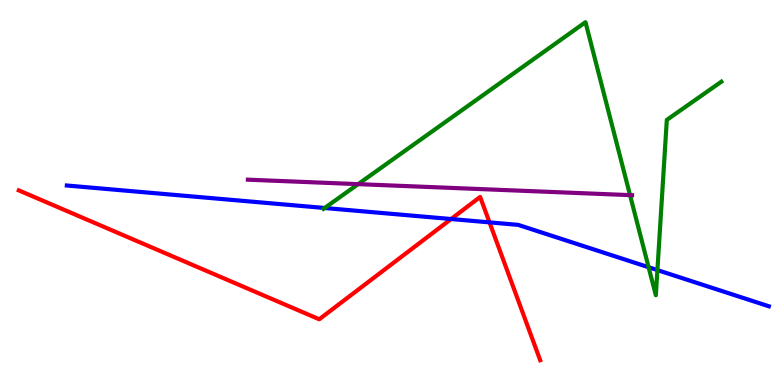[{'lines': ['blue', 'red'], 'intersections': [{'x': 5.82, 'y': 4.31}, {'x': 6.32, 'y': 4.22}]}, {'lines': ['green', 'red'], 'intersections': []}, {'lines': ['purple', 'red'], 'intersections': []}, {'lines': ['blue', 'green'], 'intersections': [{'x': 4.19, 'y': 4.6}, {'x': 8.37, 'y': 3.06}, {'x': 8.48, 'y': 2.98}]}, {'lines': ['blue', 'purple'], 'intersections': []}, {'lines': ['green', 'purple'], 'intersections': [{'x': 4.62, 'y': 5.22}, {'x': 8.13, 'y': 4.93}]}]